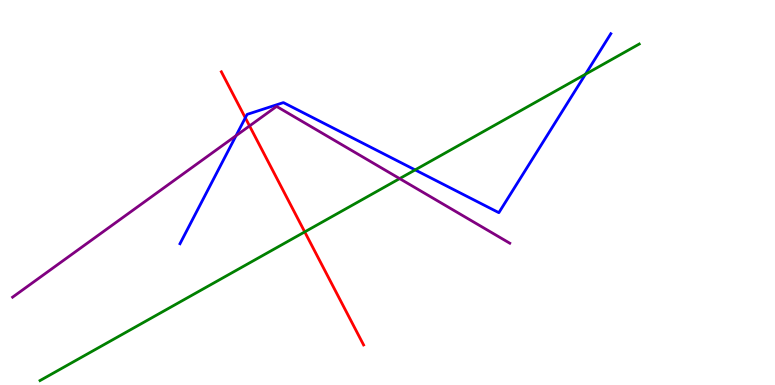[{'lines': ['blue', 'red'], 'intersections': [{'x': 3.17, 'y': 6.94}]}, {'lines': ['green', 'red'], 'intersections': [{'x': 3.93, 'y': 3.98}]}, {'lines': ['purple', 'red'], 'intersections': [{'x': 3.22, 'y': 6.73}]}, {'lines': ['blue', 'green'], 'intersections': [{'x': 5.36, 'y': 5.59}, {'x': 7.55, 'y': 8.07}]}, {'lines': ['blue', 'purple'], 'intersections': [{'x': 3.05, 'y': 6.48}]}, {'lines': ['green', 'purple'], 'intersections': [{'x': 5.16, 'y': 5.36}]}]